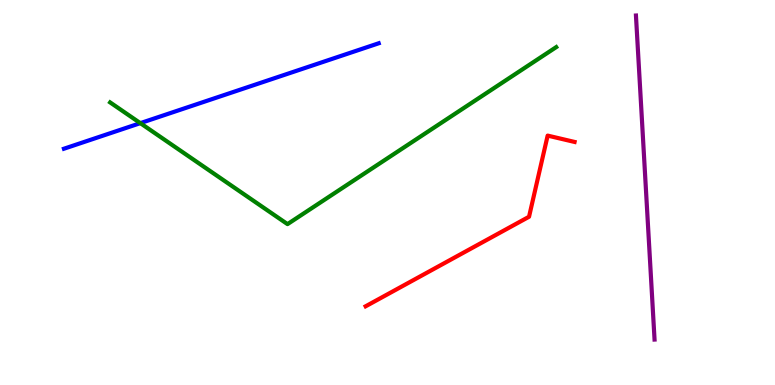[{'lines': ['blue', 'red'], 'intersections': []}, {'lines': ['green', 'red'], 'intersections': []}, {'lines': ['purple', 'red'], 'intersections': []}, {'lines': ['blue', 'green'], 'intersections': [{'x': 1.81, 'y': 6.8}]}, {'lines': ['blue', 'purple'], 'intersections': []}, {'lines': ['green', 'purple'], 'intersections': []}]